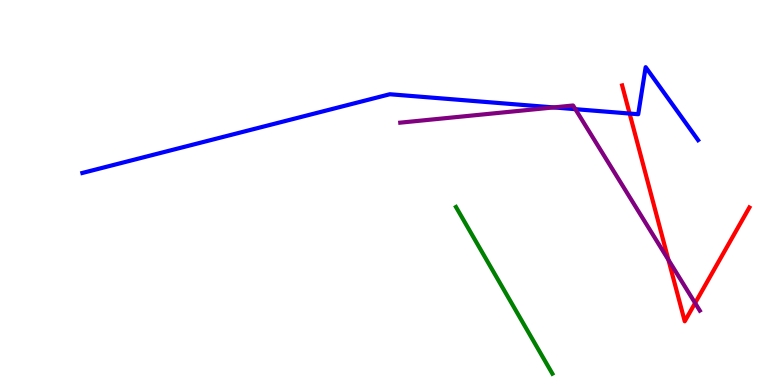[{'lines': ['blue', 'red'], 'intersections': [{'x': 8.12, 'y': 7.05}]}, {'lines': ['green', 'red'], 'intersections': []}, {'lines': ['purple', 'red'], 'intersections': [{'x': 8.62, 'y': 3.25}, {'x': 8.97, 'y': 2.13}]}, {'lines': ['blue', 'green'], 'intersections': []}, {'lines': ['blue', 'purple'], 'intersections': [{'x': 7.14, 'y': 7.21}, {'x': 7.42, 'y': 7.16}]}, {'lines': ['green', 'purple'], 'intersections': []}]